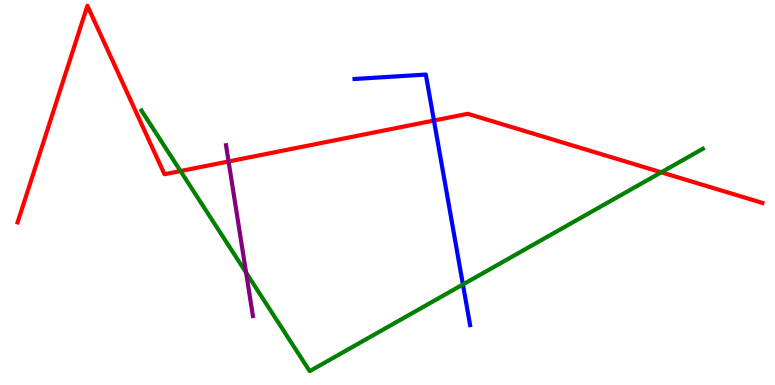[{'lines': ['blue', 'red'], 'intersections': [{'x': 5.6, 'y': 6.87}]}, {'lines': ['green', 'red'], 'intersections': [{'x': 2.33, 'y': 5.56}, {'x': 8.53, 'y': 5.52}]}, {'lines': ['purple', 'red'], 'intersections': [{'x': 2.95, 'y': 5.81}]}, {'lines': ['blue', 'green'], 'intersections': [{'x': 5.97, 'y': 2.61}]}, {'lines': ['blue', 'purple'], 'intersections': []}, {'lines': ['green', 'purple'], 'intersections': [{'x': 3.18, 'y': 2.92}]}]